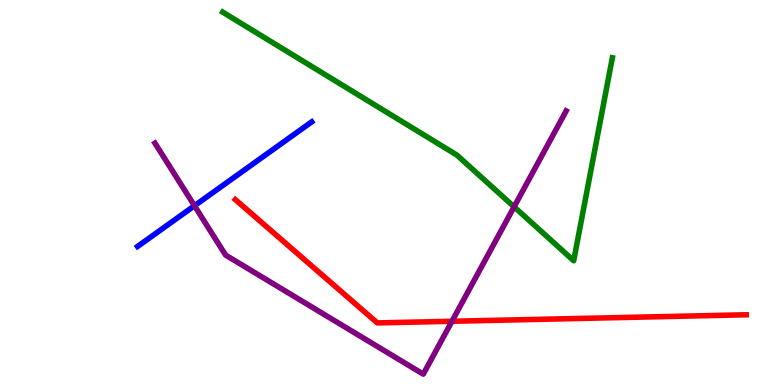[{'lines': ['blue', 'red'], 'intersections': []}, {'lines': ['green', 'red'], 'intersections': []}, {'lines': ['purple', 'red'], 'intersections': [{'x': 5.83, 'y': 1.66}]}, {'lines': ['blue', 'green'], 'intersections': []}, {'lines': ['blue', 'purple'], 'intersections': [{'x': 2.51, 'y': 4.66}]}, {'lines': ['green', 'purple'], 'intersections': [{'x': 6.63, 'y': 4.63}]}]